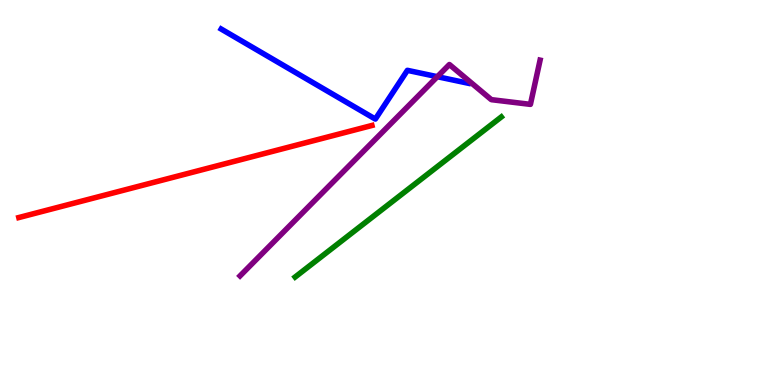[{'lines': ['blue', 'red'], 'intersections': []}, {'lines': ['green', 'red'], 'intersections': []}, {'lines': ['purple', 'red'], 'intersections': []}, {'lines': ['blue', 'green'], 'intersections': []}, {'lines': ['blue', 'purple'], 'intersections': [{'x': 5.64, 'y': 8.01}]}, {'lines': ['green', 'purple'], 'intersections': []}]